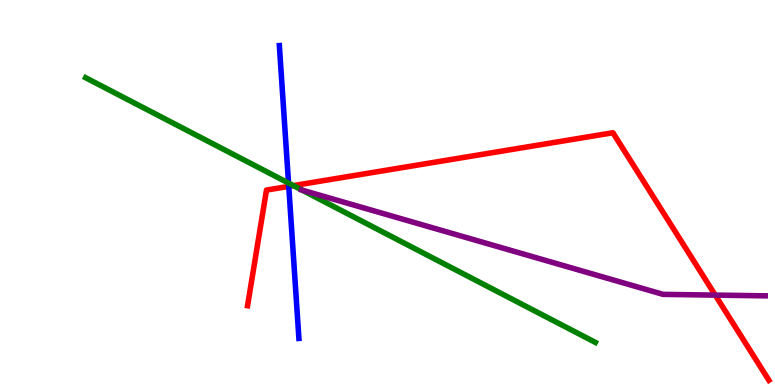[{'lines': ['blue', 'red'], 'intersections': [{'x': 3.73, 'y': 5.16}]}, {'lines': ['green', 'red'], 'intersections': [{'x': 3.79, 'y': 5.18}]}, {'lines': ['purple', 'red'], 'intersections': [{'x': 9.23, 'y': 2.33}]}, {'lines': ['blue', 'green'], 'intersections': [{'x': 3.72, 'y': 5.24}]}, {'lines': ['blue', 'purple'], 'intersections': []}, {'lines': ['green', 'purple'], 'intersections': [{'x': 3.9, 'y': 5.06}]}]